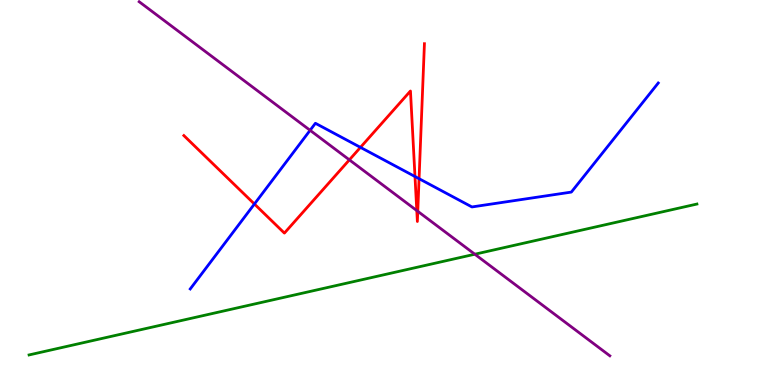[{'lines': ['blue', 'red'], 'intersections': [{'x': 3.28, 'y': 4.7}, {'x': 4.65, 'y': 6.17}, {'x': 5.35, 'y': 5.42}, {'x': 5.41, 'y': 5.36}]}, {'lines': ['green', 'red'], 'intersections': []}, {'lines': ['purple', 'red'], 'intersections': [{'x': 4.51, 'y': 5.85}, {'x': 5.38, 'y': 4.53}, {'x': 5.39, 'y': 4.51}]}, {'lines': ['blue', 'green'], 'intersections': []}, {'lines': ['blue', 'purple'], 'intersections': [{'x': 4.0, 'y': 6.62}]}, {'lines': ['green', 'purple'], 'intersections': [{'x': 6.13, 'y': 3.4}]}]